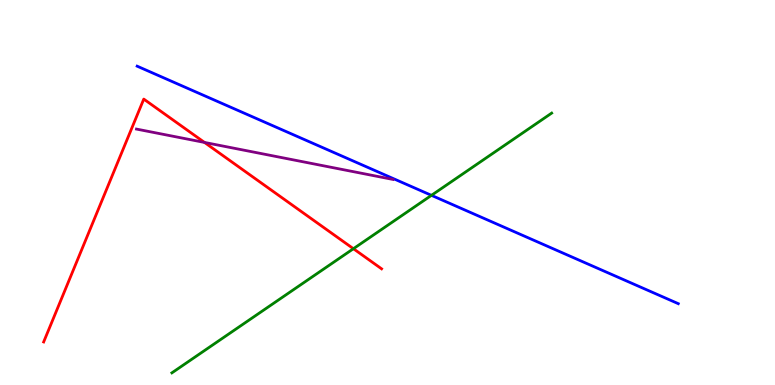[{'lines': ['blue', 'red'], 'intersections': []}, {'lines': ['green', 'red'], 'intersections': [{'x': 4.56, 'y': 3.54}]}, {'lines': ['purple', 'red'], 'intersections': [{'x': 2.64, 'y': 6.3}]}, {'lines': ['blue', 'green'], 'intersections': [{'x': 5.57, 'y': 4.93}]}, {'lines': ['blue', 'purple'], 'intersections': []}, {'lines': ['green', 'purple'], 'intersections': []}]